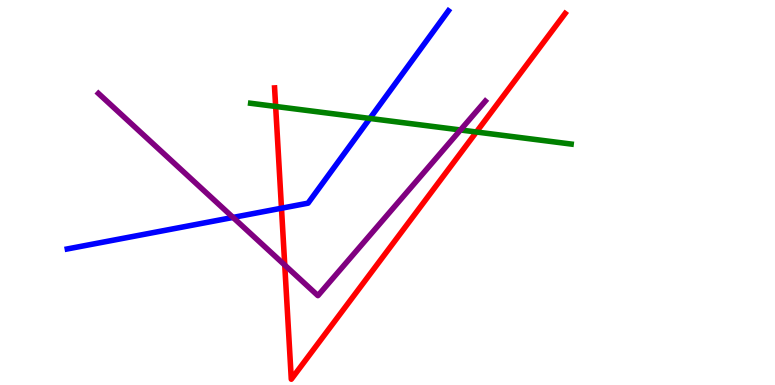[{'lines': ['blue', 'red'], 'intersections': [{'x': 3.63, 'y': 4.59}]}, {'lines': ['green', 'red'], 'intersections': [{'x': 3.56, 'y': 7.23}, {'x': 6.15, 'y': 6.57}]}, {'lines': ['purple', 'red'], 'intersections': [{'x': 3.67, 'y': 3.11}]}, {'lines': ['blue', 'green'], 'intersections': [{'x': 4.77, 'y': 6.92}]}, {'lines': ['blue', 'purple'], 'intersections': [{'x': 3.01, 'y': 4.35}]}, {'lines': ['green', 'purple'], 'intersections': [{'x': 5.94, 'y': 6.62}]}]